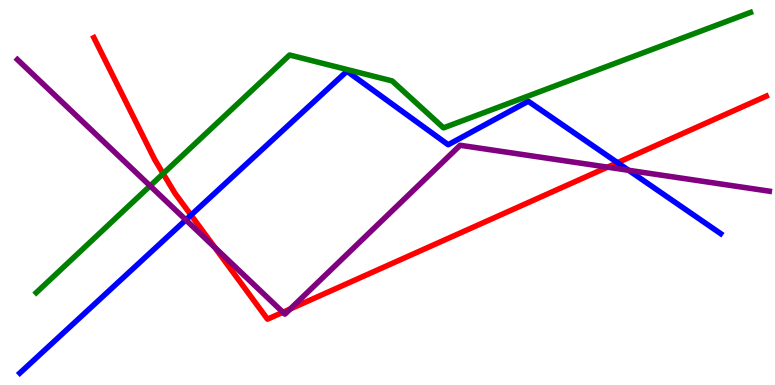[{'lines': ['blue', 'red'], 'intersections': [{'x': 2.46, 'y': 4.41}, {'x': 7.97, 'y': 5.77}]}, {'lines': ['green', 'red'], 'intersections': [{'x': 2.11, 'y': 5.49}]}, {'lines': ['purple', 'red'], 'intersections': [{'x': 2.77, 'y': 3.57}, {'x': 3.65, 'y': 1.89}, {'x': 3.74, 'y': 1.97}, {'x': 7.84, 'y': 5.66}]}, {'lines': ['blue', 'green'], 'intersections': []}, {'lines': ['blue', 'purple'], 'intersections': [{'x': 2.4, 'y': 4.29}, {'x': 8.11, 'y': 5.58}]}, {'lines': ['green', 'purple'], 'intersections': [{'x': 1.94, 'y': 5.17}]}]